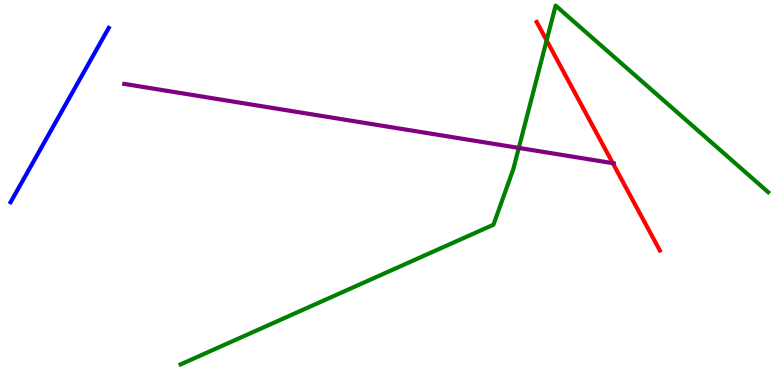[{'lines': ['blue', 'red'], 'intersections': []}, {'lines': ['green', 'red'], 'intersections': [{'x': 7.05, 'y': 8.95}]}, {'lines': ['purple', 'red'], 'intersections': [{'x': 7.91, 'y': 5.76}]}, {'lines': ['blue', 'green'], 'intersections': []}, {'lines': ['blue', 'purple'], 'intersections': []}, {'lines': ['green', 'purple'], 'intersections': [{'x': 6.69, 'y': 6.16}]}]